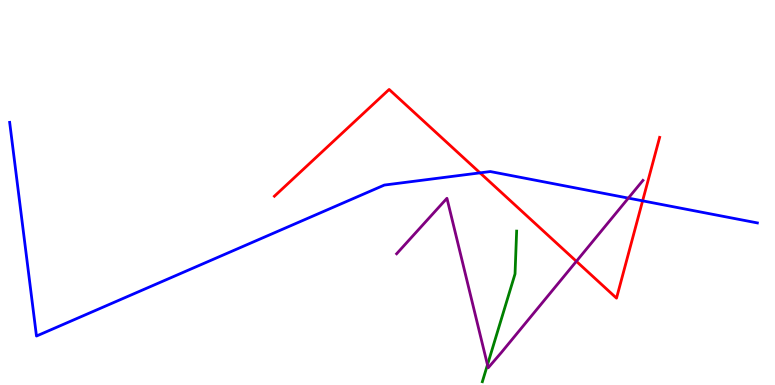[{'lines': ['blue', 'red'], 'intersections': [{'x': 6.19, 'y': 5.51}, {'x': 8.29, 'y': 4.78}]}, {'lines': ['green', 'red'], 'intersections': []}, {'lines': ['purple', 'red'], 'intersections': [{'x': 7.44, 'y': 3.21}]}, {'lines': ['blue', 'green'], 'intersections': []}, {'lines': ['blue', 'purple'], 'intersections': [{'x': 8.11, 'y': 4.85}]}, {'lines': ['green', 'purple'], 'intersections': [{'x': 6.29, 'y': 0.524}]}]